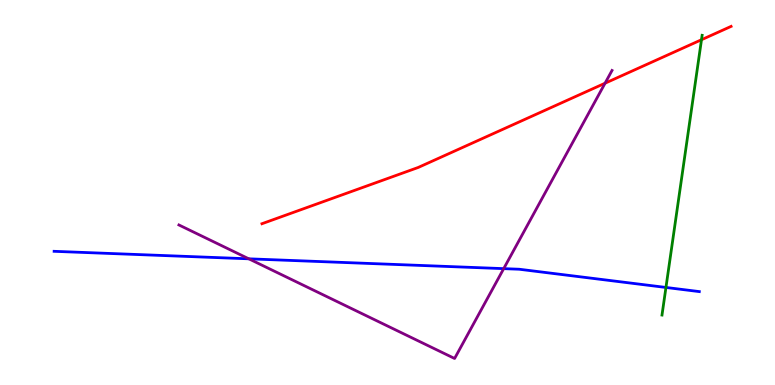[{'lines': ['blue', 'red'], 'intersections': []}, {'lines': ['green', 'red'], 'intersections': [{'x': 9.05, 'y': 8.97}]}, {'lines': ['purple', 'red'], 'intersections': [{'x': 7.81, 'y': 7.84}]}, {'lines': ['blue', 'green'], 'intersections': [{'x': 8.59, 'y': 2.53}]}, {'lines': ['blue', 'purple'], 'intersections': [{'x': 3.21, 'y': 3.28}, {'x': 6.5, 'y': 3.02}]}, {'lines': ['green', 'purple'], 'intersections': []}]